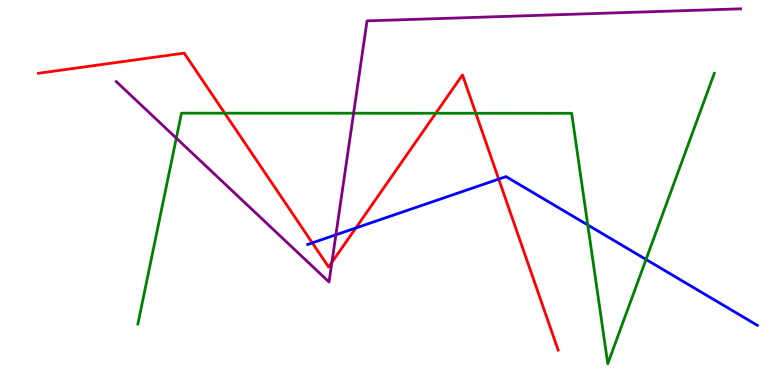[{'lines': ['blue', 'red'], 'intersections': [{'x': 4.03, 'y': 3.69}, {'x': 4.59, 'y': 4.08}, {'x': 6.43, 'y': 5.35}]}, {'lines': ['green', 'red'], 'intersections': [{'x': 2.9, 'y': 7.06}, {'x': 5.62, 'y': 7.06}, {'x': 6.14, 'y': 7.06}]}, {'lines': ['purple', 'red'], 'intersections': [{'x': 4.28, 'y': 3.19}]}, {'lines': ['blue', 'green'], 'intersections': [{'x': 7.58, 'y': 4.16}, {'x': 8.34, 'y': 3.26}]}, {'lines': ['blue', 'purple'], 'intersections': [{'x': 4.33, 'y': 3.9}]}, {'lines': ['green', 'purple'], 'intersections': [{'x': 2.28, 'y': 6.41}, {'x': 4.56, 'y': 7.06}]}]